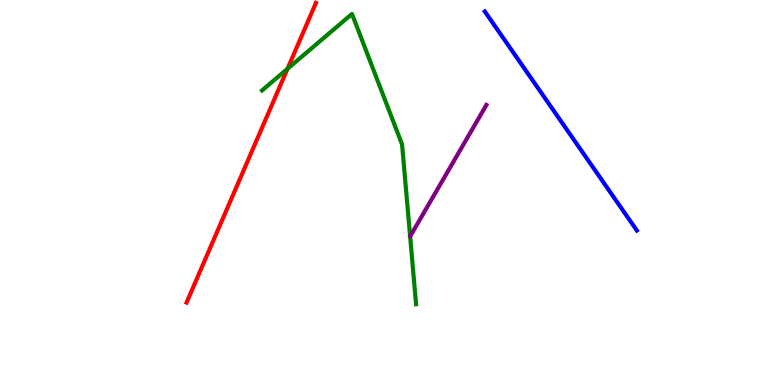[{'lines': ['blue', 'red'], 'intersections': []}, {'lines': ['green', 'red'], 'intersections': [{'x': 3.71, 'y': 8.21}]}, {'lines': ['purple', 'red'], 'intersections': []}, {'lines': ['blue', 'green'], 'intersections': []}, {'lines': ['blue', 'purple'], 'intersections': []}, {'lines': ['green', 'purple'], 'intersections': []}]